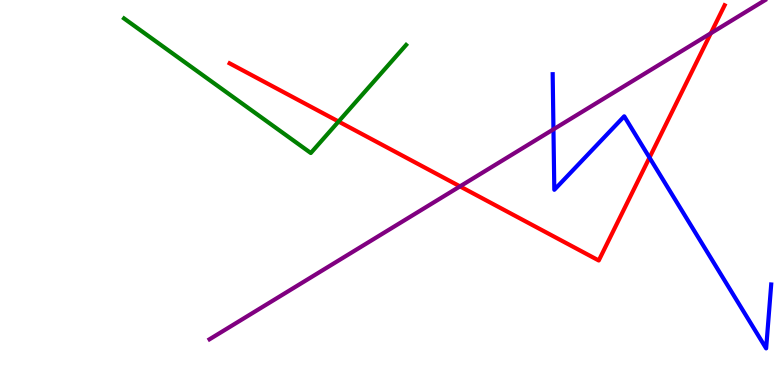[{'lines': ['blue', 'red'], 'intersections': [{'x': 8.38, 'y': 5.91}]}, {'lines': ['green', 'red'], 'intersections': [{'x': 4.37, 'y': 6.84}]}, {'lines': ['purple', 'red'], 'intersections': [{'x': 5.94, 'y': 5.16}, {'x': 9.17, 'y': 9.14}]}, {'lines': ['blue', 'green'], 'intersections': []}, {'lines': ['blue', 'purple'], 'intersections': [{'x': 7.14, 'y': 6.64}]}, {'lines': ['green', 'purple'], 'intersections': []}]